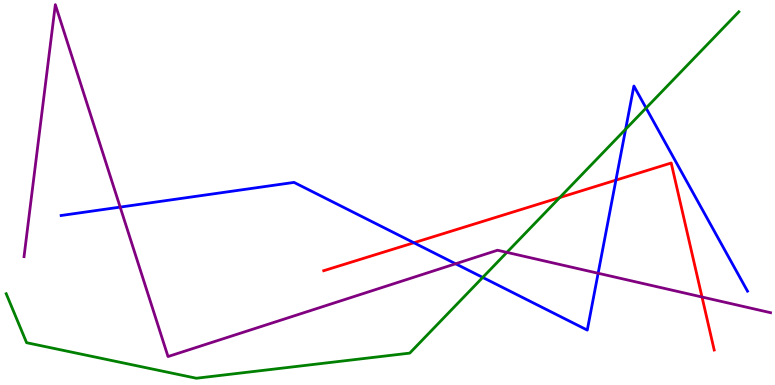[{'lines': ['blue', 'red'], 'intersections': [{'x': 5.34, 'y': 3.69}, {'x': 7.95, 'y': 5.32}]}, {'lines': ['green', 'red'], 'intersections': [{'x': 7.22, 'y': 4.87}]}, {'lines': ['purple', 'red'], 'intersections': [{'x': 9.06, 'y': 2.29}]}, {'lines': ['blue', 'green'], 'intersections': [{'x': 6.23, 'y': 2.79}, {'x': 8.07, 'y': 6.64}, {'x': 8.34, 'y': 7.19}]}, {'lines': ['blue', 'purple'], 'intersections': [{'x': 1.55, 'y': 4.62}, {'x': 5.88, 'y': 3.15}, {'x': 7.72, 'y': 2.9}]}, {'lines': ['green', 'purple'], 'intersections': [{'x': 6.54, 'y': 3.44}]}]